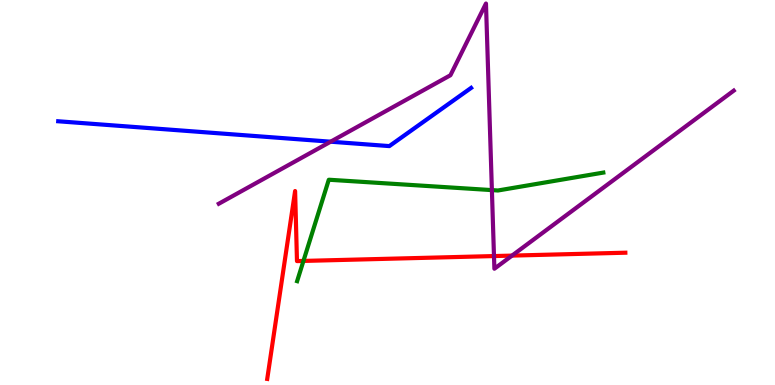[{'lines': ['blue', 'red'], 'intersections': []}, {'lines': ['green', 'red'], 'intersections': [{'x': 3.92, 'y': 3.22}]}, {'lines': ['purple', 'red'], 'intersections': [{'x': 6.37, 'y': 3.35}, {'x': 6.61, 'y': 3.36}]}, {'lines': ['blue', 'green'], 'intersections': []}, {'lines': ['blue', 'purple'], 'intersections': [{'x': 4.27, 'y': 6.32}]}, {'lines': ['green', 'purple'], 'intersections': [{'x': 6.35, 'y': 5.06}]}]